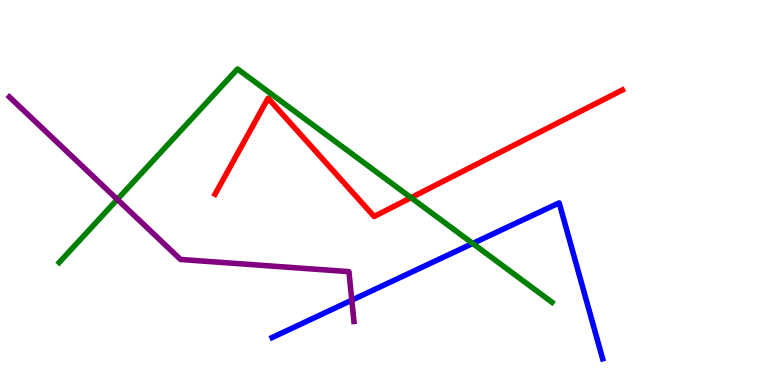[{'lines': ['blue', 'red'], 'intersections': []}, {'lines': ['green', 'red'], 'intersections': [{'x': 5.3, 'y': 4.87}]}, {'lines': ['purple', 'red'], 'intersections': []}, {'lines': ['blue', 'green'], 'intersections': [{'x': 6.1, 'y': 3.68}]}, {'lines': ['blue', 'purple'], 'intersections': [{'x': 4.54, 'y': 2.2}]}, {'lines': ['green', 'purple'], 'intersections': [{'x': 1.51, 'y': 4.82}]}]